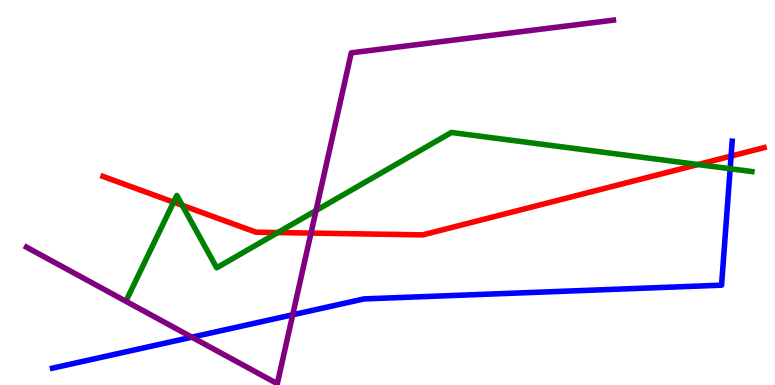[{'lines': ['blue', 'red'], 'intersections': [{'x': 9.43, 'y': 5.95}]}, {'lines': ['green', 'red'], 'intersections': [{'x': 2.24, 'y': 4.75}, {'x': 2.35, 'y': 4.67}, {'x': 3.58, 'y': 3.96}, {'x': 9.01, 'y': 5.73}]}, {'lines': ['purple', 'red'], 'intersections': [{'x': 4.01, 'y': 3.95}]}, {'lines': ['blue', 'green'], 'intersections': [{'x': 9.42, 'y': 5.62}]}, {'lines': ['blue', 'purple'], 'intersections': [{'x': 2.48, 'y': 1.24}, {'x': 3.78, 'y': 1.82}]}, {'lines': ['green', 'purple'], 'intersections': [{'x': 4.08, 'y': 4.53}]}]